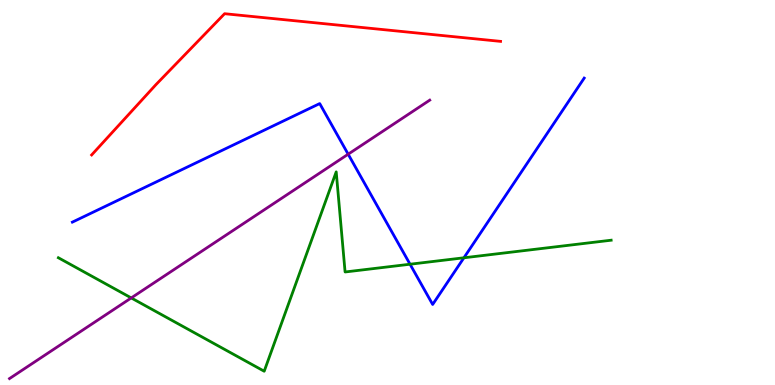[{'lines': ['blue', 'red'], 'intersections': []}, {'lines': ['green', 'red'], 'intersections': []}, {'lines': ['purple', 'red'], 'intersections': []}, {'lines': ['blue', 'green'], 'intersections': [{'x': 5.29, 'y': 3.14}, {'x': 5.99, 'y': 3.3}]}, {'lines': ['blue', 'purple'], 'intersections': [{'x': 4.49, 'y': 5.99}]}, {'lines': ['green', 'purple'], 'intersections': [{'x': 1.69, 'y': 2.26}]}]